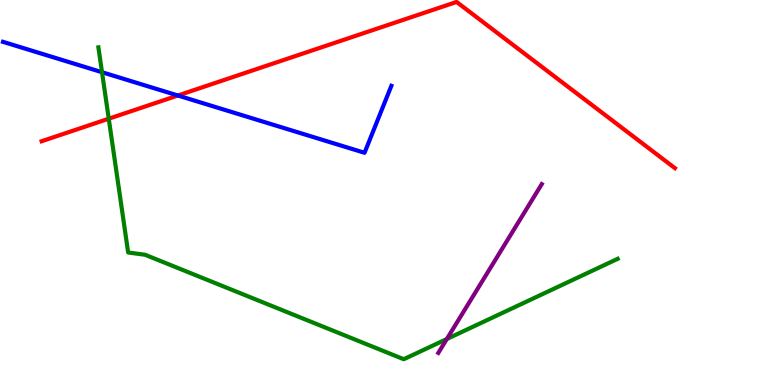[{'lines': ['blue', 'red'], 'intersections': [{'x': 2.3, 'y': 7.52}]}, {'lines': ['green', 'red'], 'intersections': [{'x': 1.4, 'y': 6.92}]}, {'lines': ['purple', 'red'], 'intersections': []}, {'lines': ['blue', 'green'], 'intersections': [{'x': 1.32, 'y': 8.12}]}, {'lines': ['blue', 'purple'], 'intersections': []}, {'lines': ['green', 'purple'], 'intersections': [{'x': 5.77, 'y': 1.19}]}]